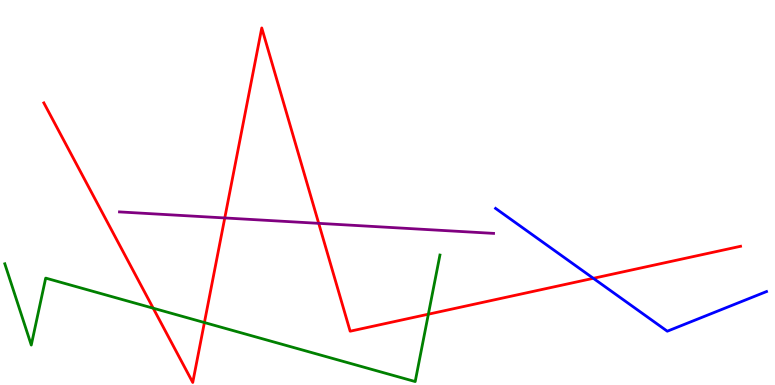[{'lines': ['blue', 'red'], 'intersections': [{'x': 7.66, 'y': 2.77}]}, {'lines': ['green', 'red'], 'intersections': [{'x': 1.98, 'y': 1.99}, {'x': 2.64, 'y': 1.62}, {'x': 5.53, 'y': 1.84}]}, {'lines': ['purple', 'red'], 'intersections': [{'x': 2.9, 'y': 4.34}, {'x': 4.11, 'y': 4.2}]}, {'lines': ['blue', 'green'], 'intersections': []}, {'lines': ['blue', 'purple'], 'intersections': []}, {'lines': ['green', 'purple'], 'intersections': []}]